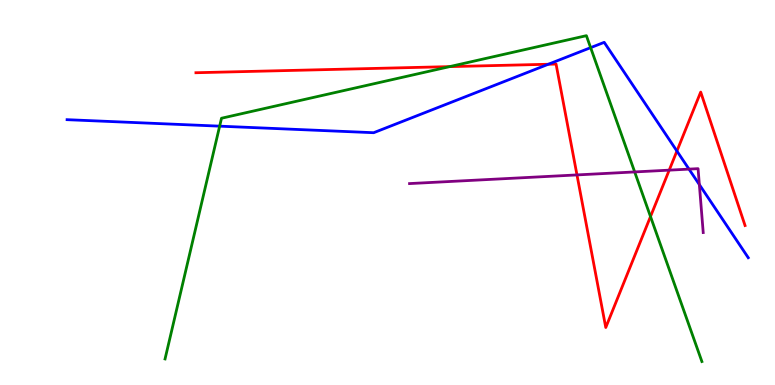[{'lines': ['blue', 'red'], 'intersections': [{'x': 7.07, 'y': 8.33}, {'x': 8.73, 'y': 6.08}]}, {'lines': ['green', 'red'], 'intersections': [{'x': 5.8, 'y': 8.27}, {'x': 8.39, 'y': 4.38}]}, {'lines': ['purple', 'red'], 'intersections': [{'x': 7.44, 'y': 5.46}, {'x': 8.64, 'y': 5.58}]}, {'lines': ['blue', 'green'], 'intersections': [{'x': 2.83, 'y': 6.72}, {'x': 7.62, 'y': 8.76}]}, {'lines': ['blue', 'purple'], 'intersections': [{'x': 8.89, 'y': 5.61}, {'x': 9.02, 'y': 5.21}]}, {'lines': ['green', 'purple'], 'intersections': [{'x': 8.19, 'y': 5.53}]}]